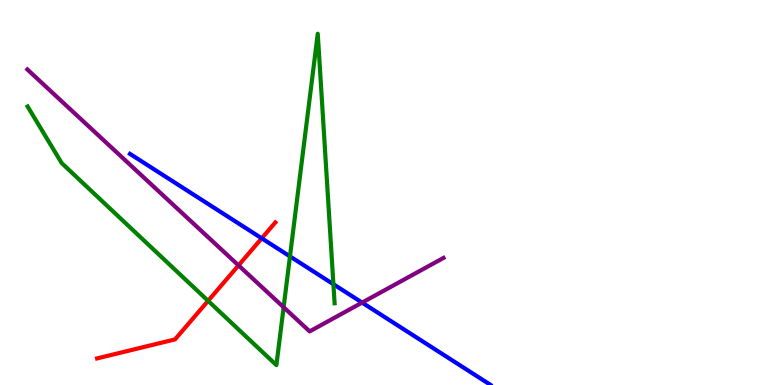[{'lines': ['blue', 'red'], 'intersections': [{'x': 3.38, 'y': 3.81}]}, {'lines': ['green', 'red'], 'intersections': [{'x': 2.69, 'y': 2.19}]}, {'lines': ['purple', 'red'], 'intersections': [{'x': 3.08, 'y': 3.11}]}, {'lines': ['blue', 'green'], 'intersections': [{'x': 3.74, 'y': 3.34}, {'x': 4.3, 'y': 2.62}]}, {'lines': ['blue', 'purple'], 'intersections': [{'x': 4.67, 'y': 2.14}]}, {'lines': ['green', 'purple'], 'intersections': [{'x': 3.66, 'y': 2.02}]}]